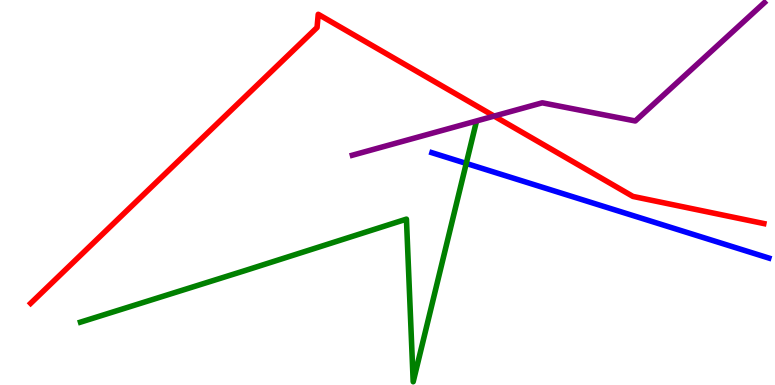[{'lines': ['blue', 'red'], 'intersections': []}, {'lines': ['green', 'red'], 'intersections': []}, {'lines': ['purple', 'red'], 'intersections': [{'x': 6.38, 'y': 6.98}]}, {'lines': ['blue', 'green'], 'intersections': [{'x': 6.02, 'y': 5.76}]}, {'lines': ['blue', 'purple'], 'intersections': []}, {'lines': ['green', 'purple'], 'intersections': []}]